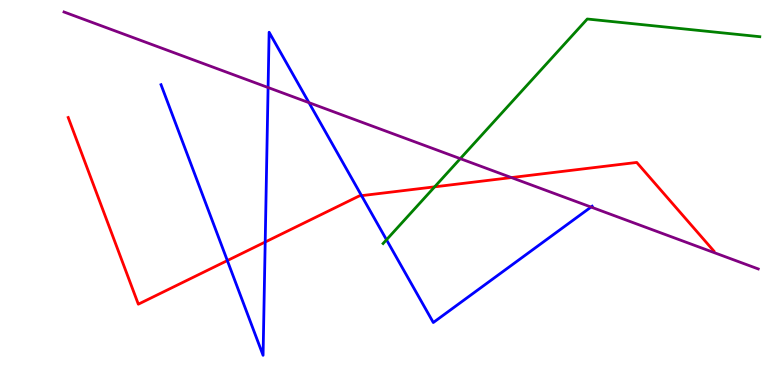[{'lines': ['blue', 'red'], 'intersections': [{'x': 2.93, 'y': 3.23}, {'x': 3.42, 'y': 3.71}, {'x': 4.67, 'y': 4.92}]}, {'lines': ['green', 'red'], 'intersections': [{'x': 5.61, 'y': 5.15}]}, {'lines': ['purple', 'red'], 'intersections': [{'x': 6.6, 'y': 5.39}]}, {'lines': ['blue', 'green'], 'intersections': [{'x': 4.99, 'y': 3.77}]}, {'lines': ['blue', 'purple'], 'intersections': [{'x': 3.46, 'y': 7.73}, {'x': 3.99, 'y': 7.33}, {'x': 7.63, 'y': 4.62}]}, {'lines': ['green', 'purple'], 'intersections': [{'x': 5.94, 'y': 5.88}]}]